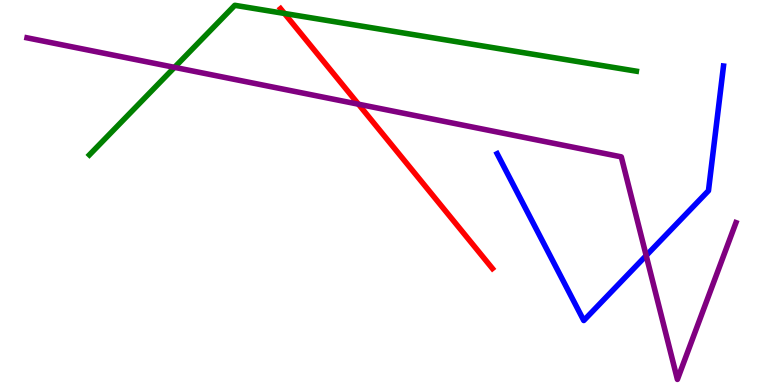[{'lines': ['blue', 'red'], 'intersections': []}, {'lines': ['green', 'red'], 'intersections': [{'x': 3.67, 'y': 9.65}]}, {'lines': ['purple', 'red'], 'intersections': [{'x': 4.63, 'y': 7.29}]}, {'lines': ['blue', 'green'], 'intersections': []}, {'lines': ['blue', 'purple'], 'intersections': [{'x': 8.34, 'y': 3.36}]}, {'lines': ['green', 'purple'], 'intersections': [{'x': 2.25, 'y': 8.25}]}]